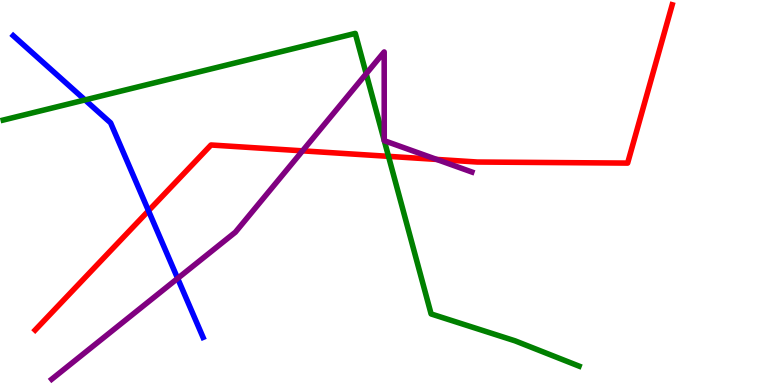[{'lines': ['blue', 'red'], 'intersections': [{'x': 1.92, 'y': 4.53}]}, {'lines': ['green', 'red'], 'intersections': [{'x': 5.01, 'y': 5.94}]}, {'lines': ['purple', 'red'], 'intersections': [{'x': 3.9, 'y': 6.08}, {'x': 5.63, 'y': 5.86}]}, {'lines': ['blue', 'green'], 'intersections': [{'x': 1.1, 'y': 7.4}]}, {'lines': ['blue', 'purple'], 'intersections': [{'x': 2.29, 'y': 2.77}]}, {'lines': ['green', 'purple'], 'intersections': [{'x': 4.73, 'y': 8.08}, {'x': 4.96, 'y': 6.35}, {'x': 4.96, 'y': 6.35}]}]